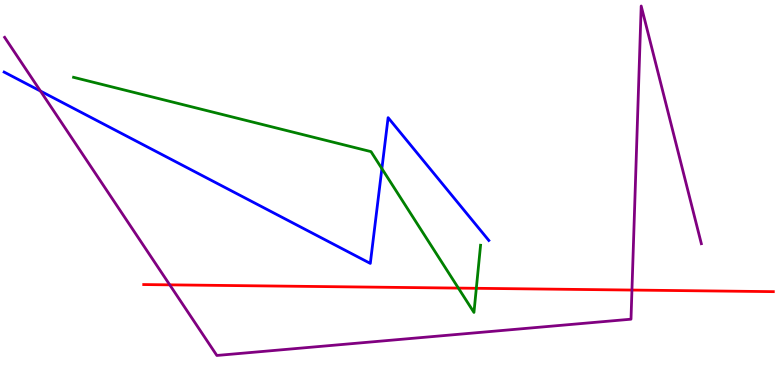[{'lines': ['blue', 'red'], 'intersections': []}, {'lines': ['green', 'red'], 'intersections': [{'x': 5.91, 'y': 2.52}, {'x': 6.15, 'y': 2.51}]}, {'lines': ['purple', 'red'], 'intersections': [{'x': 2.19, 'y': 2.6}, {'x': 8.15, 'y': 2.47}]}, {'lines': ['blue', 'green'], 'intersections': [{'x': 4.93, 'y': 5.62}]}, {'lines': ['blue', 'purple'], 'intersections': [{'x': 0.522, 'y': 7.63}]}, {'lines': ['green', 'purple'], 'intersections': []}]